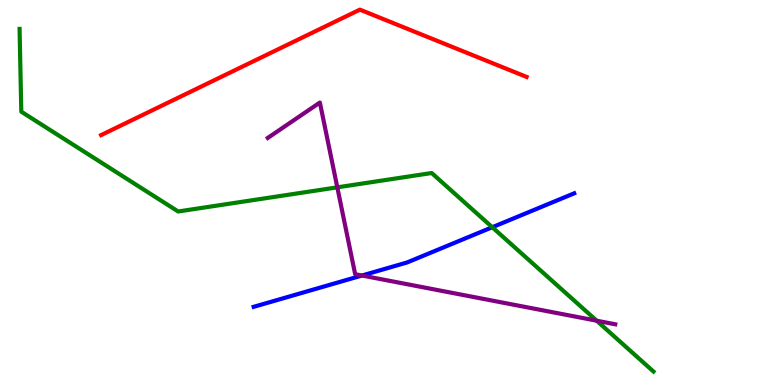[{'lines': ['blue', 'red'], 'intersections': []}, {'lines': ['green', 'red'], 'intersections': []}, {'lines': ['purple', 'red'], 'intersections': []}, {'lines': ['blue', 'green'], 'intersections': [{'x': 6.35, 'y': 4.1}]}, {'lines': ['blue', 'purple'], 'intersections': [{'x': 4.67, 'y': 2.84}]}, {'lines': ['green', 'purple'], 'intersections': [{'x': 4.35, 'y': 5.13}, {'x': 7.7, 'y': 1.67}]}]